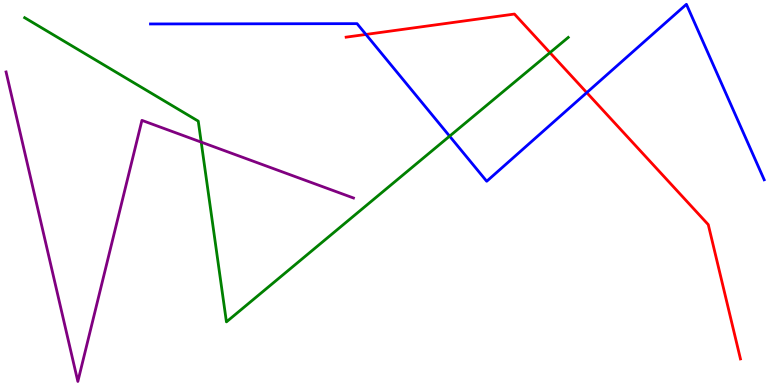[{'lines': ['blue', 'red'], 'intersections': [{'x': 4.72, 'y': 9.11}, {'x': 7.57, 'y': 7.59}]}, {'lines': ['green', 'red'], 'intersections': [{'x': 7.1, 'y': 8.63}]}, {'lines': ['purple', 'red'], 'intersections': []}, {'lines': ['blue', 'green'], 'intersections': [{'x': 5.8, 'y': 6.46}]}, {'lines': ['blue', 'purple'], 'intersections': []}, {'lines': ['green', 'purple'], 'intersections': [{'x': 2.6, 'y': 6.31}]}]